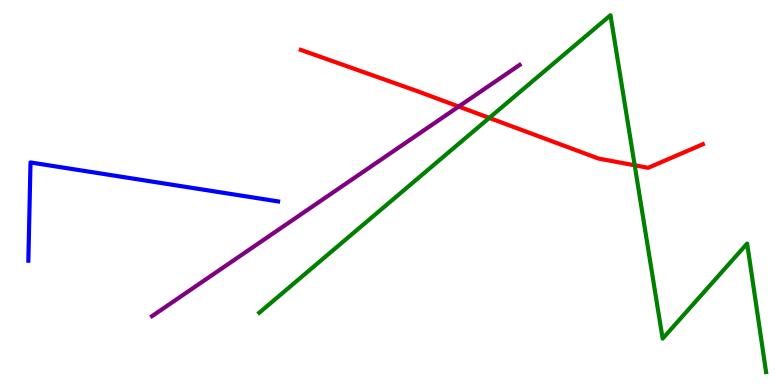[{'lines': ['blue', 'red'], 'intersections': []}, {'lines': ['green', 'red'], 'intersections': [{'x': 6.31, 'y': 6.94}, {'x': 8.19, 'y': 5.71}]}, {'lines': ['purple', 'red'], 'intersections': [{'x': 5.92, 'y': 7.23}]}, {'lines': ['blue', 'green'], 'intersections': []}, {'lines': ['blue', 'purple'], 'intersections': []}, {'lines': ['green', 'purple'], 'intersections': []}]